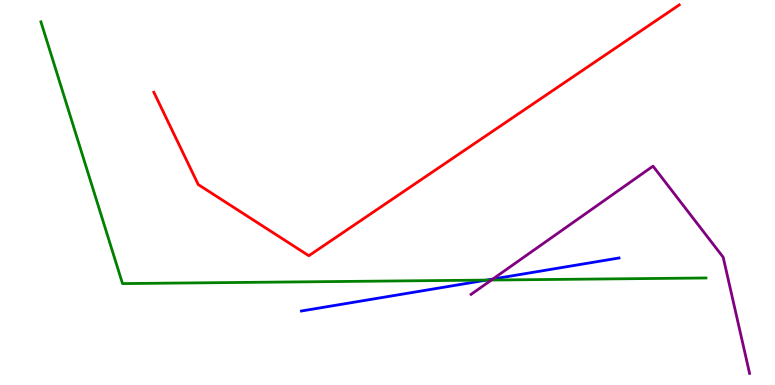[{'lines': ['blue', 'red'], 'intersections': []}, {'lines': ['green', 'red'], 'intersections': []}, {'lines': ['purple', 'red'], 'intersections': []}, {'lines': ['blue', 'green'], 'intersections': [{'x': 6.28, 'y': 2.72}]}, {'lines': ['blue', 'purple'], 'intersections': [{'x': 6.36, 'y': 2.75}]}, {'lines': ['green', 'purple'], 'intersections': [{'x': 6.34, 'y': 2.73}]}]